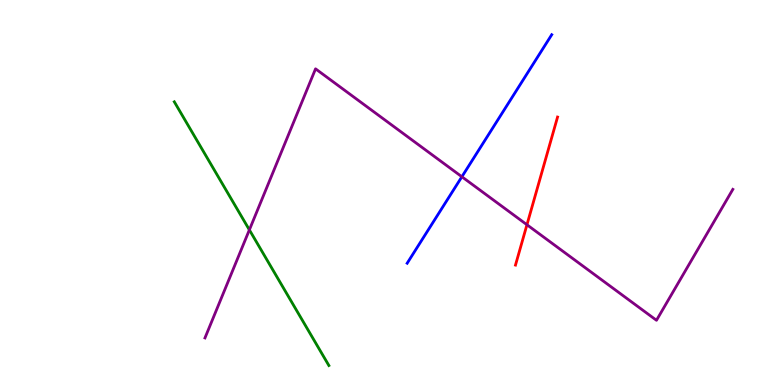[{'lines': ['blue', 'red'], 'intersections': []}, {'lines': ['green', 'red'], 'intersections': []}, {'lines': ['purple', 'red'], 'intersections': [{'x': 6.8, 'y': 4.16}]}, {'lines': ['blue', 'green'], 'intersections': []}, {'lines': ['blue', 'purple'], 'intersections': [{'x': 5.96, 'y': 5.41}]}, {'lines': ['green', 'purple'], 'intersections': [{'x': 3.22, 'y': 4.03}]}]